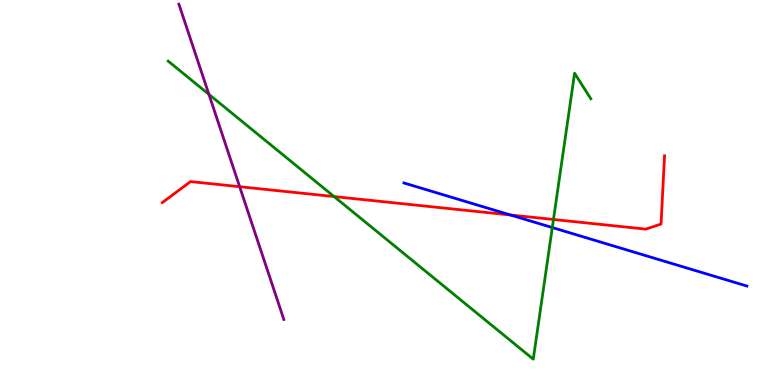[{'lines': ['blue', 'red'], 'intersections': [{'x': 6.59, 'y': 4.42}]}, {'lines': ['green', 'red'], 'intersections': [{'x': 4.31, 'y': 4.89}, {'x': 7.14, 'y': 4.3}]}, {'lines': ['purple', 'red'], 'intersections': [{'x': 3.09, 'y': 5.15}]}, {'lines': ['blue', 'green'], 'intersections': [{'x': 7.13, 'y': 4.09}]}, {'lines': ['blue', 'purple'], 'intersections': []}, {'lines': ['green', 'purple'], 'intersections': [{'x': 2.7, 'y': 7.55}]}]